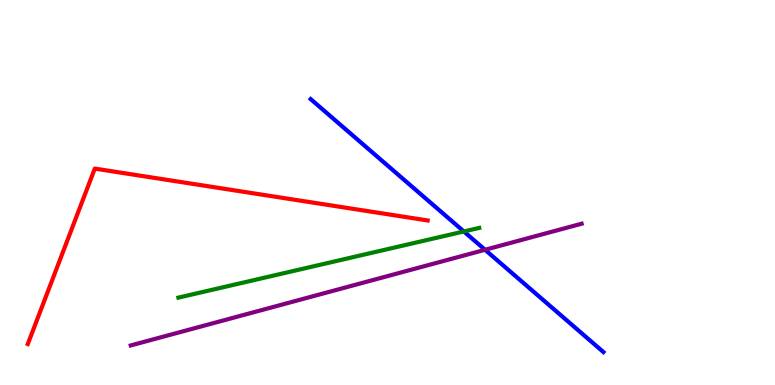[{'lines': ['blue', 'red'], 'intersections': []}, {'lines': ['green', 'red'], 'intersections': []}, {'lines': ['purple', 'red'], 'intersections': []}, {'lines': ['blue', 'green'], 'intersections': [{'x': 5.99, 'y': 3.99}]}, {'lines': ['blue', 'purple'], 'intersections': [{'x': 6.26, 'y': 3.51}]}, {'lines': ['green', 'purple'], 'intersections': []}]